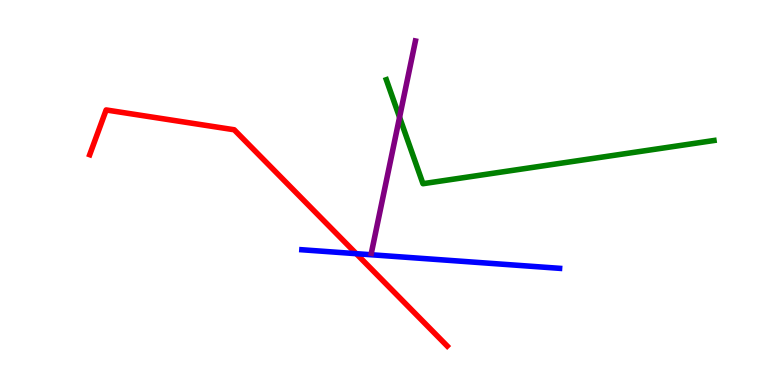[{'lines': ['blue', 'red'], 'intersections': [{'x': 4.6, 'y': 3.41}]}, {'lines': ['green', 'red'], 'intersections': []}, {'lines': ['purple', 'red'], 'intersections': []}, {'lines': ['blue', 'green'], 'intersections': []}, {'lines': ['blue', 'purple'], 'intersections': []}, {'lines': ['green', 'purple'], 'intersections': [{'x': 5.16, 'y': 6.95}]}]